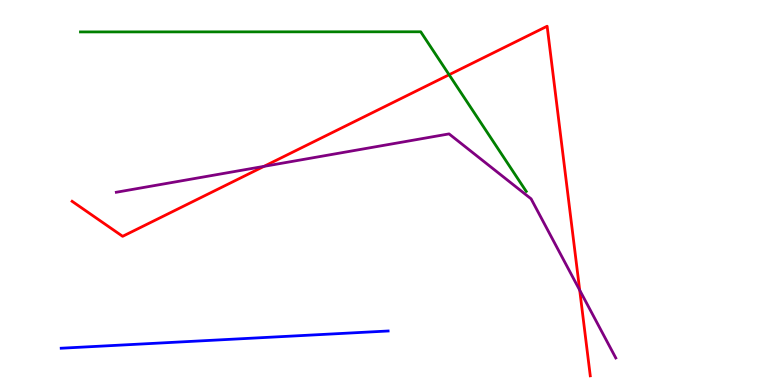[{'lines': ['blue', 'red'], 'intersections': []}, {'lines': ['green', 'red'], 'intersections': [{'x': 5.79, 'y': 8.06}]}, {'lines': ['purple', 'red'], 'intersections': [{'x': 3.41, 'y': 5.68}, {'x': 7.48, 'y': 2.46}]}, {'lines': ['blue', 'green'], 'intersections': []}, {'lines': ['blue', 'purple'], 'intersections': []}, {'lines': ['green', 'purple'], 'intersections': []}]